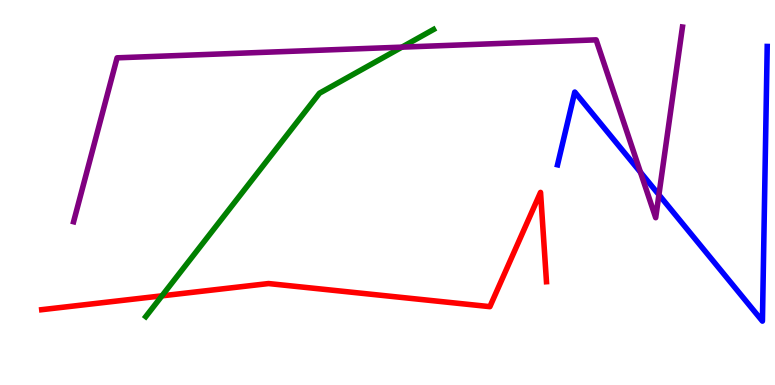[{'lines': ['blue', 'red'], 'intersections': []}, {'lines': ['green', 'red'], 'intersections': [{'x': 2.09, 'y': 2.32}]}, {'lines': ['purple', 'red'], 'intersections': []}, {'lines': ['blue', 'green'], 'intersections': []}, {'lines': ['blue', 'purple'], 'intersections': [{'x': 8.26, 'y': 5.53}, {'x': 8.5, 'y': 4.94}]}, {'lines': ['green', 'purple'], 'intersections': [{'x': 5.19, 'y': 8.78}]}]